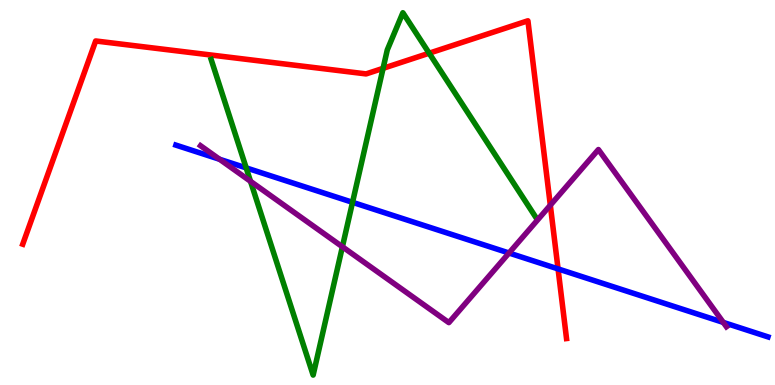[{'lines': ['blue', 'red'], 'intersections': [{'x': 7.2, 'y': 3.02}]}, {'lines': ['green', 'red'], 'intersections': [{'x': 4.94, 'y': 8.23}, {'x': 5.54, 'y': 8.62}]}, {'lines': ['purple', 'red'], 'intersections': [{'x': 7.1, 'y': 4.67}]}, {'lines': ['blue', 'green'], 'intersections': [{'x': 3.18, 'y': 5.64}, {'x': 4.55, 'y': 4.74}]}, {'lines': ['blue', 'purple'], 'intersections': [{'x': 2.83, 'y': 5.86}, {'x': 6.57, 'y': 3.43}, {'x': 9.33, 'y': 1.63}]}, {'lines': ['green', 'purple'], 'intersections': [{'x': 3.23, 'y': 5.29}, {'x': 4.42, 'y': 3.59}]}]